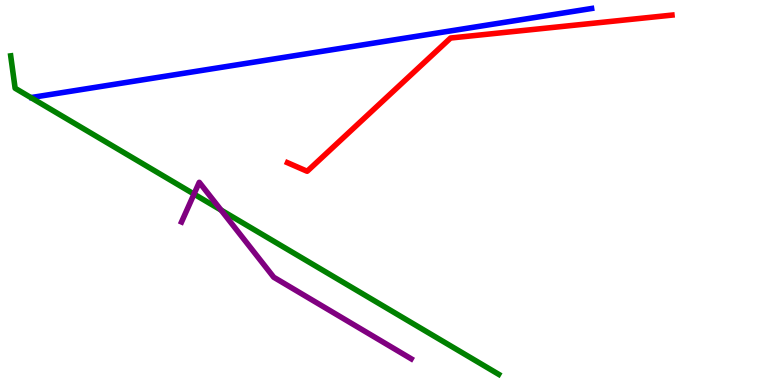[{'lines': ['blue', 'red'], 'intersections': []}, {'lines': ['green', 'red'], 'intersections': []}, {'lines': ['purple', 'red'], 'intersections': []}, {'lines': ['blue', 'green'], 'intersections': []}, {'lines': ['blue', 'purple'], 'intersections': []}, {'lines': ['green', 'purple'], 'intersections': [{'x': 2.5, 'y': 4.96}, {'x': 2.85, 'y': 4.54}]}]